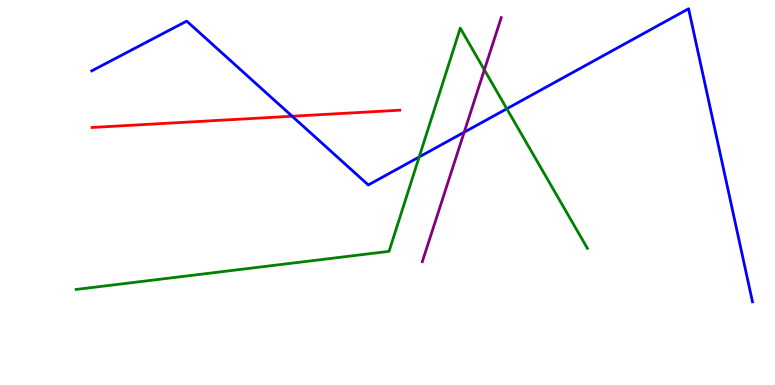[{'lines': ['blue', 'red'], 'intersections': [{'x': 3.77, 'y': 6.98}]}, {'lines': ['green', 'red'], 'intersections': []}, {'lines': ['purple', 'red'], 'intersections': []}, {'lines': ['blue', 'green'], 'intersections': [{'x': 5.41, 'y': 5.92}, {'x': 6.54, 'y': 7.18}]}, {'lines': ['blue', 'purple'], 'intersections': [{'x': 5.99, 'y': 6.57}]}, {'lines': ['green', 'purple'], 'intersections': [{'x': 6.25, 'y': 8.19}]}]